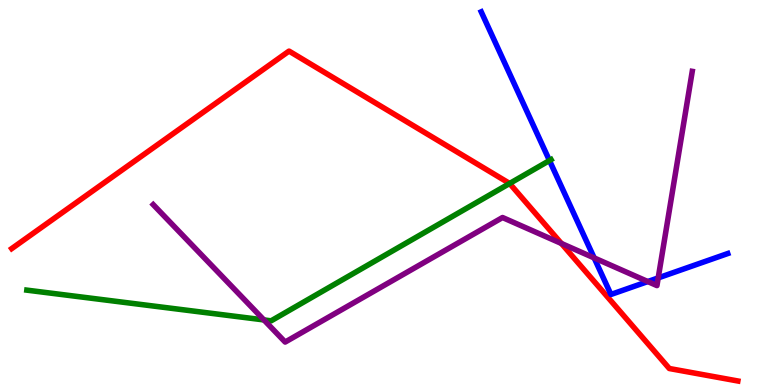[{'lines': ['blue', 'red'], 'intersections': []}, {'lines': ['green', 'red'], 'intersections': [{'x': 6.58, 'y': 5.23}]}, {'lines': ['purple', 'red'], 'intersections': [{'x': 7.24, 'y': 3.68}]}, {'lines': ['blue', 'green'], 'intersections': [{'x': 7.09, 'y': 5.83}]}, {'lines': ['blue', 'purple'], 'intersections': [{'x': 7.67, 'y': 3.3}, {'x': 8.36, 'y': 2.69}, {'x': 8.49, 'y': 2.78}]}, {'lines': ['green', 'purple'], 'intersections': [{'x': 3.41, 'y': 1.69}]}]